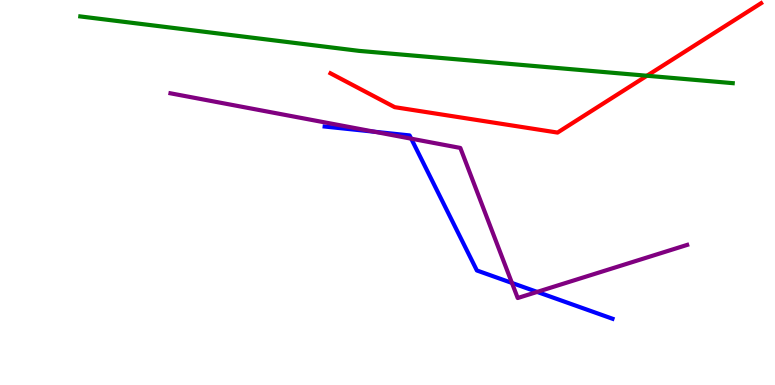[{'lines': ['blue', 'red'], 'intersections': []}, {'lines': ['green', 'red'], 'intersections': [{'x': 8.35, 'y': 8.03}]}, {'lines': ['purple', 'red'], 'intersections': []}, {'lines': ['blue', 'green'], 'intersections': []}, {'lines': ['blue', 'purple'], 'intersections': [{'x': 4.83, 'y': 6.58}, {'x': 5.31, 'y': 6.4}, {'x': 6.61, 'y': 2.65}, {'x': 6.93, 'y': 2.42}]}, {'lines': ['green', 'purple'], 'intersections': []}]